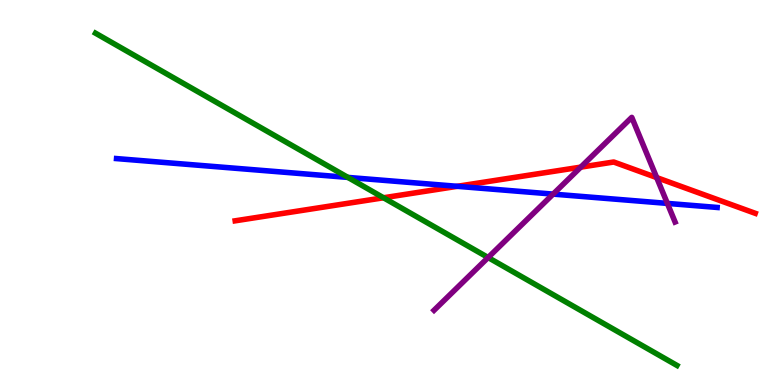[{'lines': ['blue', 'red'], 'intersections': [{'x': 5.9, 'y': 5.16}]}, {'lines': ['green', 'red'], 'intersections': [{'x': 4.95, 'y': 4.86}]}, {'lines': ['purple', 'red'], 'intersections': [{'x': 7.49, 'y': 5.66}, {'x': 8.47, 'y': 5.39}]}, {'lines': ['blue', 'green'], 'intersections': [{'x': 4.49, 'y': 5.39}]}, {'lines': ['blue', 'purple'], 'intersections': [{'x': 7.14, 'y': 4.96}, {'x': 8.61, 'y': 4.72}]}, {'lines': ['green', 'purple'], 'intersections': [{'x': 6.3, 'y': 3.31}]}]